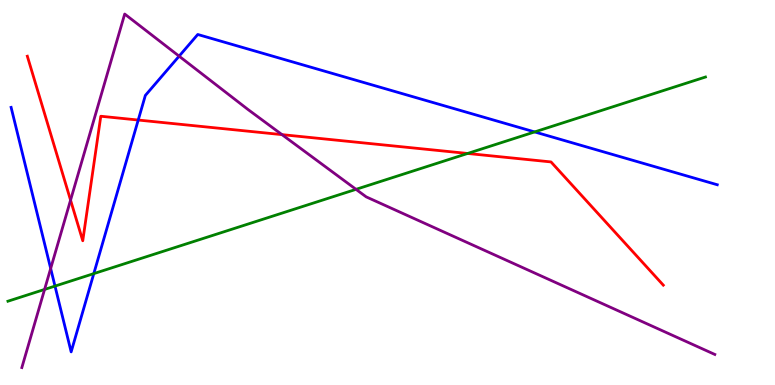[{'lines': ['blue', 'red'], 'intersections': [{'x': 1.78, 'y': 6.88}]}, {'lines': ['green', 'red'], 'intersections': [{'x': 6.03, 'y': 6.01}]}, {'lines': ['purple', 'red'], 'intersections': [{'x': 0.91, 'y': 4.8}, {'x': 3.64, 'y': 6.5}]}, {'lines': ['blue', 'green'], 'intersections': [{'x': 0.71, 'y': 2.57}, {'x': 1.21, 'y': 2.89}, {'x': 6.9, 'y': 6.57}]}, {'lines': ['blue', 'purple'], 'intersections': [{'x': 0.654, 'y': 3.03}, {'x': 2.31, 'y': 8.54}]}, {'lines': ['green', 'purple'], 'intersections': [{'x': 0.575, 'y': 2.48}, {'x': 4.59, 'y': 5.08}]}]